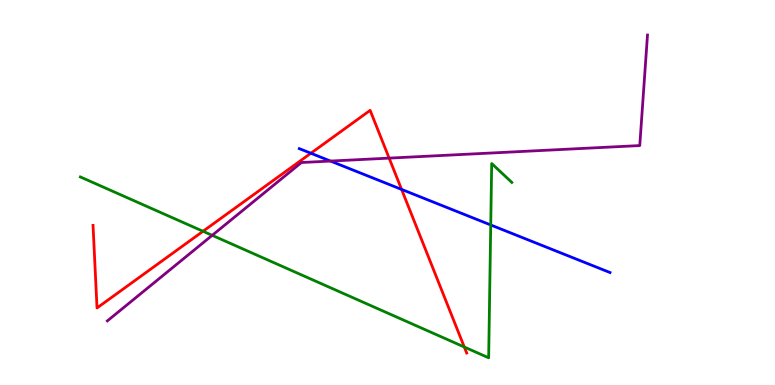[{'lines': ['blue', 'red'], 'intersections': [{'x': 4.01, 'y': 6.02}, {'x': 5.18, 'y': 5.08}]}, {'lines': ['green', 'red'], 'intersections': [{'x': 2.62, 'y': 3.99}, {'x': 5.99, 'y': 0.987}]}, {'lines': ['purple', 'red'], 'intersections': [{'x': 5.02, 'y': 5.89}]}, {'lines': ['blue', 'green'], 'intersections': [{'x': 6.33, 'y': 4.16}]}, {'lines': ['blue', 'purple'], 'intersections': [{'x': 4.26, 'y': 5.82}]}, {'lines': ['green', 'purple'], 'intersections': [{'x': 2.74, 'y': 3.89}]}]